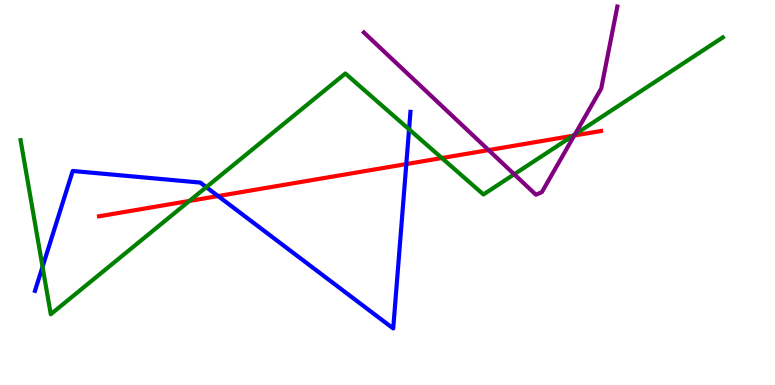[{'lines': ['blue', 'red'], 'intersections': [{'x': 2.81, 'y': 4.91}, {'x': 5.24, 'y': 5.74}]}, {'lines': ['green', 'red'], 'intersections': [{'x': 2.44, 'y': 4.78}, {'x': 5.7, 'y': 5.9}, {'x': 7.39, 'y': 6.47}]}, {'lines': ['purple', 'red'], 'intersections': [{'x': 6.3, 'y': 6.1}, {'x': 7.41, 'y': 6.48}]}, {'lines': ['blue', 'green'], 'intersections': [{'x': 0.549, 'y': 3.07}, {'x': 2.66, 'y': 5.14}, {'x': 5.28, 'y': 6.64}]}, {'lines': ['blue', 'purple'], 'intersections': []}, {'lines': ['green', 'purple'], 'intersections': [{'x': 6.64, 'y': 5.47}, {'x': 7.42, 'y': 6.51}]}]